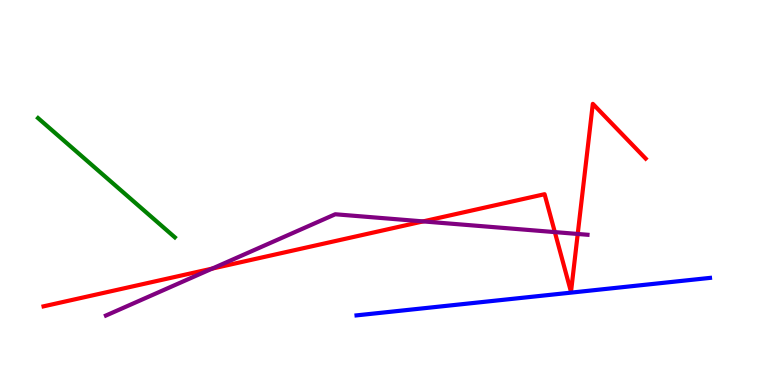[{'lines': ['blue', 'red'], 'intersections': []}, {'lines': ['green', 'red'], 'intersections': []}, {'lines': ['purple', 'red'], 'intersections': [{'x': 2.74, 'y': 3.02}, {'x': 5.46, 'y': 4.25}, {'x': 7.16, 'y': 3.97}, {'x': 7.45, 'y': 3.92}]}, {'lines': ['blue', 'green'], 'intersections': []}, {'lines': ['blue', 'purple'], 'intersections': []}, {'lines': ['green', 'purple'], 'intersections': []}]